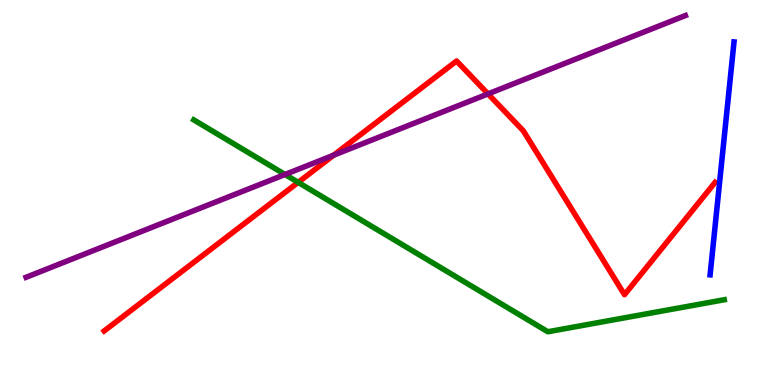[{'lines': ['blue', 'red'], 'intersections': []}, {'lines': ['green', 'red'], 'intersections': [{'x': 3.85, 'y': 5.26}]}, {'lines': ['purple', 'red'], 'intersections': [{'x': 4.31, 'y': 5.97}, {'x': 6.3, 'y': 7.56}]}, {'lines': ['blue', 'green'], 'intersections': []}, {'lines': ['blue', 'purple'], 'intersections': []}, {'lines': ['green', 'purple'], 'intersections': [{'x': 3.68, 'y': 5.47}]}]